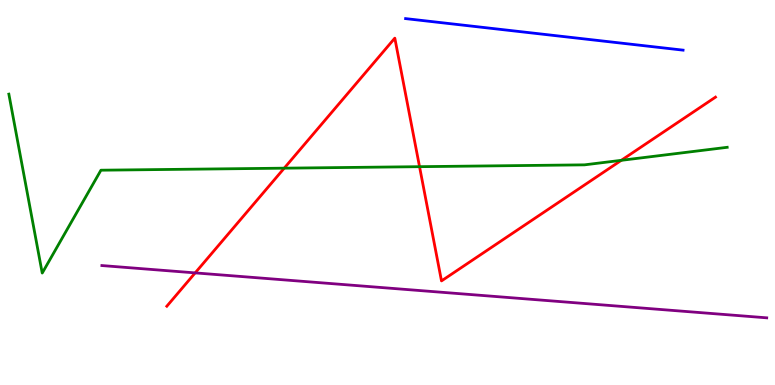[{'lines': ['blue', 'red'], 'intersections': []}, {'lines': ['green', 'red'], 'intersections': [{'x': 3.67, 'y': 5.63}, {'x': 5.41, 'y': 5.67}, {'x': 8.02, 'y': 5.84}]}, {'lines': ['purple', 'red'], 'intersections': [{'x': 2.52, 'y': 2.91}]}, {'lines': ['blue', 'green'], 'intersections': []}, {'lines': ['blue', 'purple'], 'intersections': []}, {'lines': ['green', 'purple'], 'intersections': []}]